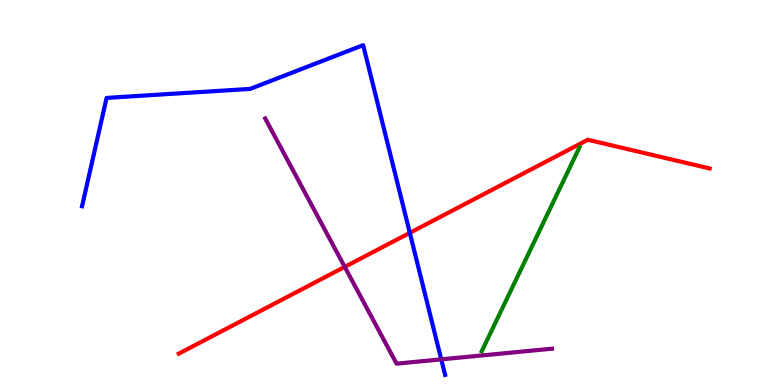[{'lines': ['blue', 'red'], 'intersections': [{'x': 5.29, 'y': 3.95}]}, {'lines': ['green', 'red'], 'intersections': []}, {'lines': ['purple', 'red'], 'intersections': [{'x': 4.45, 'y': 3.07}]}, {'lines': ['blue', 'green'], 'intersections': []}, {'lines': ['blue', 'purple'], 'intersections': [{'x': 5.69, 'y': 0.666}]}, {'lines': ['green', 'purple'], 'intersections': []}]